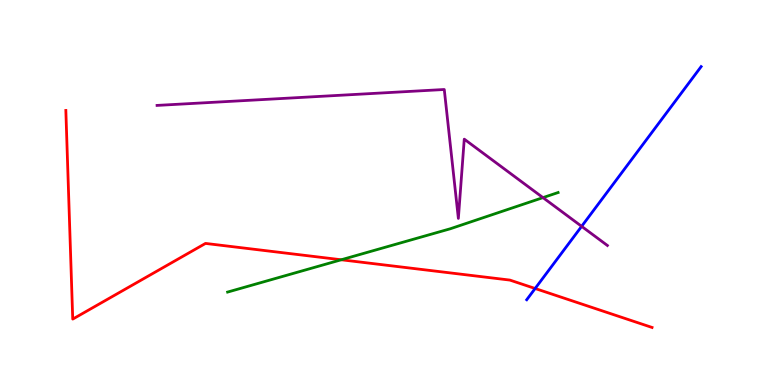[{'lines': ['blue', 'red'], 'intersections': [{'x': 6.9, 'y': 2.51}]}, {'lines': ['green', 'red'], 'intersections': [{'x': 4.4, 'y': 3.25}]}, {'lines': ['purple', 'red'], 'intersections': []}, {'lines': ['blue', 'green'], 'intersections': []}, {'lines': ['blue', 'purple'], 'intersections': [{'x': 7.5, 'y': 4.12}]}, {'lines': ['green', 'purple'], 'intersections': [{'x': 7.01, 'y': 4.87}]}]